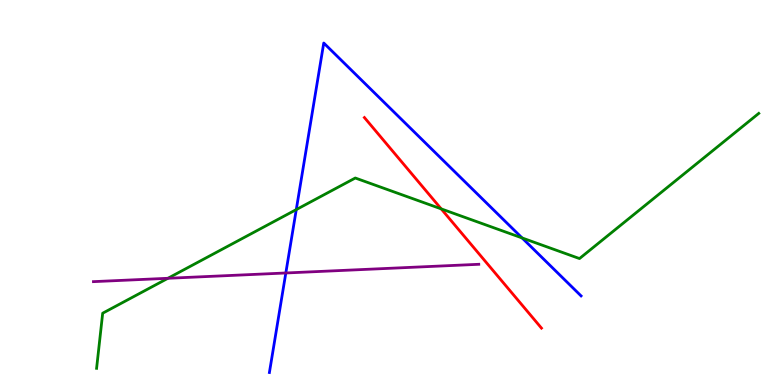[{'lines': ['blue', 'red'], 'intersections': []}, {'lines': ['green', 'red'], 'intersections': [{'x': 5.69, 'y': 4.57}]}, {'lines': ['purple', 'red'], 'intersections': []}, {'lines': ['blue', 'green'], 'intersections': [{'x': 3.82, 'y': 4.56}, {'x': 6.74, 'y': 3.82}]}, {'lines': ['blue', 'purple'], 'intersections': [{'x': 3.69, 'y': 2.91}]}, {'lines': ['green', 'purple'], 'intersections': [{'x': 2.17, 'y': 2.77}]}]